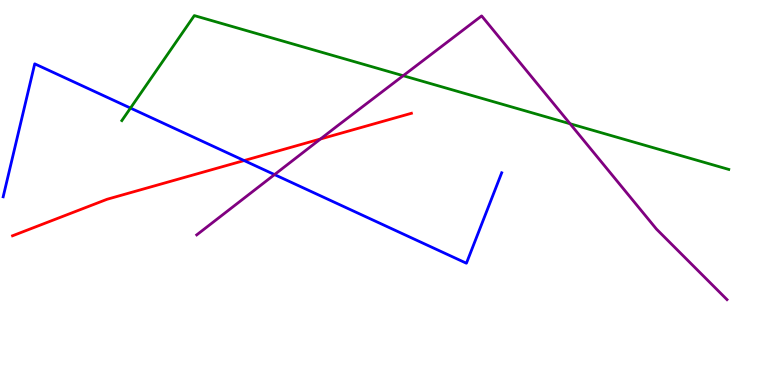[{'lines': ['blue', 'red'], 'intersections': [{'x': 3.15, 'y': 5.83}]}, {'lines': ['green', 'red'], 'intersections': []}, {'lines': ['purple', 'red'], 'intersections': [{'x': 4.14, 'y': 6.39}]}, {'lines': ['blue', 'green'], 'intersections': [{'x': 1.68, 'y': 7.19}]}, {'lines': ['blue', 'purple'], 'intersections': [{'x': 3.54, 'y': 5.47}]}, {'lines': ['green', 'purple'], 'intersections': [{'x': 5.2, 'y': 8.03}, {'x': 7.36, 'y': 6.79}]}]